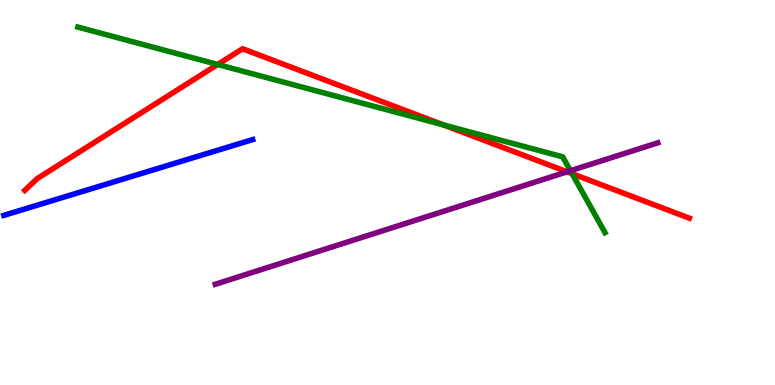[{'lines': ['blue', 'red'], 'intersections': []}, {'lines': ['green', 'red'], 'intersections': [{'x': 2.81, 'y': 8.33}, {'x': 5.72, 'y': 6.76}, {'x': 7.38, 'y': 5.49}]}, {'lines': ['purple', 'red'], 'intersections': [{'x': 7.32, 'y': 5.54}]}, {'lines': ['blue', 'green'], 'intersections': []}, {'lines': ['blue', 'purple'], 'intersections': []}, {'lines': ['green', 'purple'], 'intersections': [{'x': 7.36, 'y': 5.57}]}]